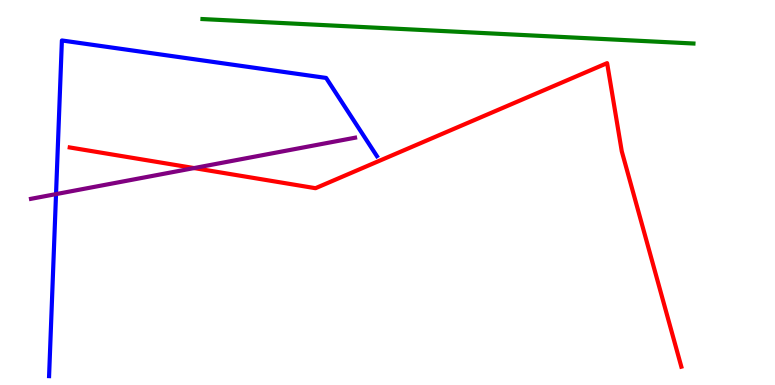[{'lines': ['blue', 'red'], 'intersections': []}, {'lines': ['green', 'red'], 'intersections': []}, {'lines': ['purple', 'red'], 'intersections': [{'x': 2.5, 'y': 5.63}]}, {'lines': ['blue', 'green'], 'intersections': []}, {'lines': ['blue', 'purple'], 'intersections': [{'x': 0.723, 'y': 4.96}]}, {'lines': ['green', 'purple'], 'intersections': []}]